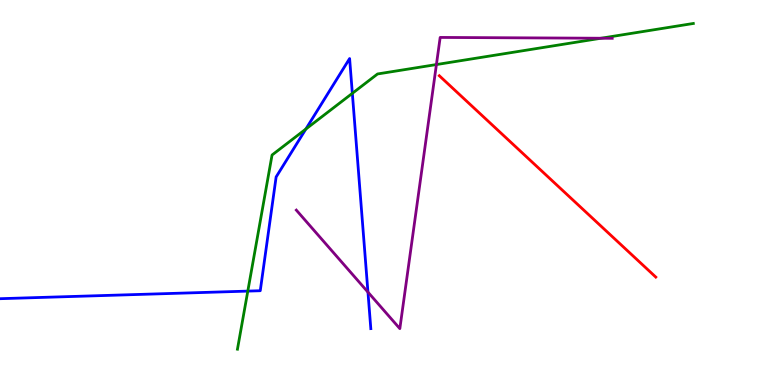[{'lines': ['blue', 'red'], 'intersections': []}, {'lines': ['green', 'red'], 'intersections': []}, {'lines': ['purple', 'red'], 'intersections': []}, {'lines': ['blue', 'green'], 'intersections': [{'x': 3.2, 'y': 2.44}, {'x': 3.95, 'y': 6.65}, {'x': 4.55, 'y': 7.58}]}, {'lines': ['blue', 'purple'], 'intersections': [{'x': 4.75, 'y': 2.41}]}, {'lines': ['green', 'purple'], 'intersections': [{'x': 5.63, 'y': 8.32}, {'x': 7.75, 'y': 9.01}]}]